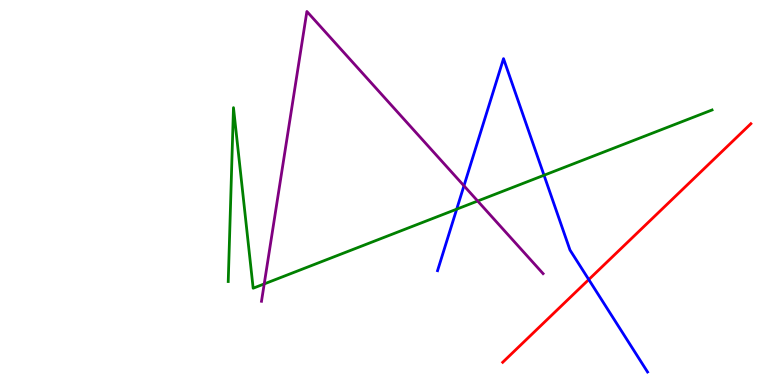[{'lines': ['blue', 'red'], 'intersections': [{'x': 7.6, 'y': 2.74}]}, {'lines': ['green', 'red'], 'intersections': []}, {'lines': ['purple', 'red'], 'intersections': []}, {'lines': ['blue', 'green'], 'intersections': [{'x': 5.89, 'y': 4.57}, {'x': 7.02, 'y': 5.45}]}, {'lines': ['blue', 'purple'], 'intersections': [{'x': 5.99, 'y': 5.17}]}, {'lines': ['green', 'purple'], 'intersections': [{'x': 3.41, 'y': 2.63}, {'x': 6.16, 'y': 4.78}]}]